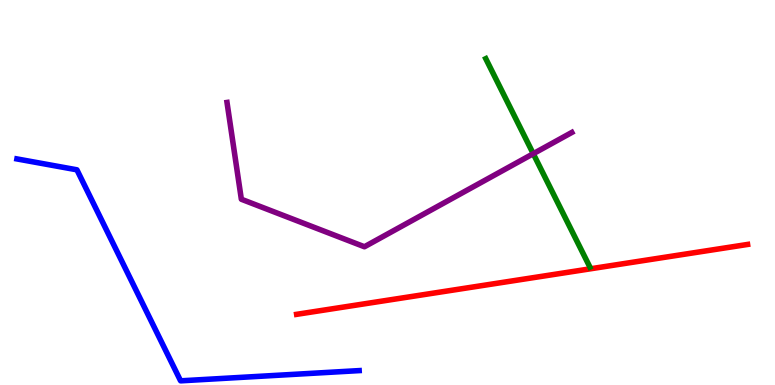[{'lines': ['blue', 'red'], 'intersections': []}, {'lines': ['green', 'red'], 'intersections': []}, {'lines': ['purple', 'red'], 'intersections': []}, {'lines': ['blue', 'green'], 'intersections': []}, {'lines': ['blue', 'purple'], 'intersections': []}, {'lines': ['green', 'purple'], 'intersections': [{'x': 6.88, 'y': 6.01}]}]